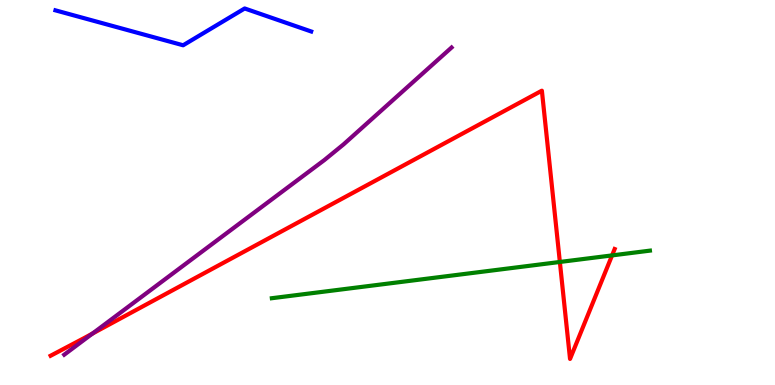[{'lines': ['blue', 'red'], 'intersections': []}, {'lines': ['green', 'red'], 'intersections': [{'x': 7.22, 'y': 3.2}, {'x': 7.9, 'y': 3.37}]}, {'lines': ['purple', 'red'], 'intersections': [{'x': 1.19, 'y': 1.33}]}, {'lines': ['blue', 'green'], 'intersections': []}, {'lines': ['blue', 'purple'], 'intersections': []}, {'lines': ['green', 'purple'], 'intersections': []}]